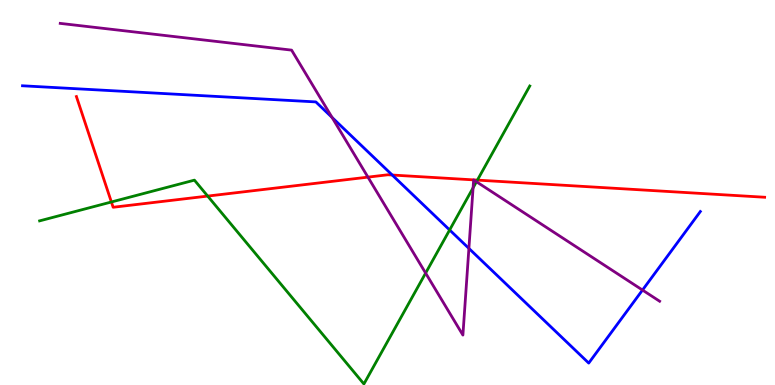[{'lines': ['blue', 'red'], 'intersections': [{'x': 5.06, 'y': 5.45}]}, {'lines': ['green', 'red'], 'intersections': [{'x': 1.44, 'y': 4.75}, {'x': 2.68, 'y': 4.91}, {'x': 6.16, 'y': 5.32}]}, {'lines': ['purple', 'red'], 'intersections': [{'x': 4.75, 'y': 5.4}]}, {'lines': ['blue', 'green'], 'intersections': [{'x': 5.8, 'y': 4.03}]}, {'lines': ['blue', 'purple'], 'intersections': [{'x': 4.28, 'y': 6.95}, {'x': 6.05, 'y': 3.55}, {'x': 8.29, 'y': 2.47}]}, {'lines': ['green', 'purple'], 'intersections': [{'x': 5.49, 'y': 2.91}, {'x': 6.1, 'y': 5.12}, {'x': 6.15, 'y': 5.28}]}]